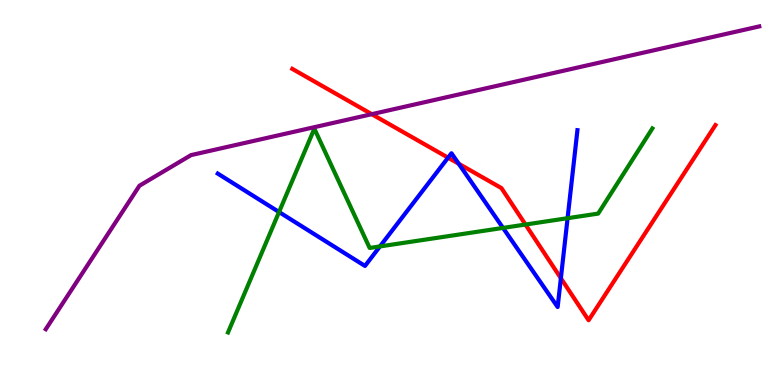[{'lines': ['blue', 'red'], 'intersections': [{'x': 5.78, 'y': 5.9}, {'x': 5.92, 'y': 5.75}, {'x': 7.24, 'y': 2.77}]}, {'lines': ['green', 'red'], 'intersections': [{'x': 6.78, 'y': 4.17}]}, {'lines': ['purple', 'red'], 'intersections': [{'x': 4.8, 'y': 7.03}]}, {'lines': ['blue', 'green'], 'intersections': [{'x': 3.6, 'y': 4.49}, {'x': 4.9, 'y': 3.6}, {'x': 6.49, 'y': 4.08}, {'x': 7.32, 'y': 4.33}]}, {'lines': ['blue', 'purple'], 'intersections': []}, {'lines': ['green', 'purple'], 'intersections': []}]